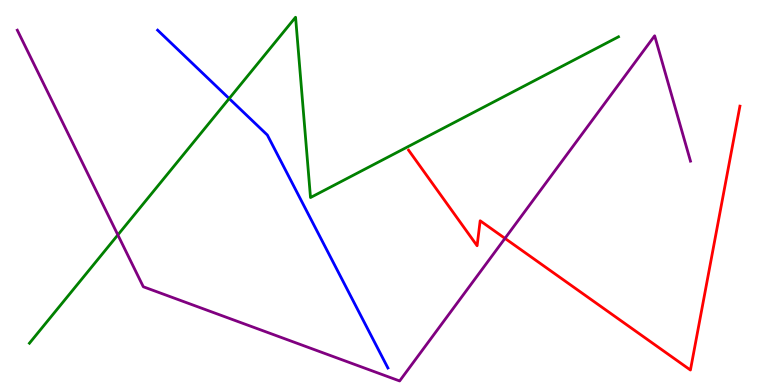[{'lines': ['blue', 'red'], 'intersections': []}, {'lines': ['green', 'red'], 'intersections': []}, {'lines': ['purple', 'red'], 'intersections': [{'x': 6.52, 'y': 3.81}]}, {'lines': ['blue', 'green'], 'intersections': [{'x': 2.96, 'y': 7.44}]}, {'lines': ['blue', 'purple'], 'intersections': []}, {'lines': ['green', 'purple'], 'intersections': [{'x': 1.52, 'y': 3.9}]}]